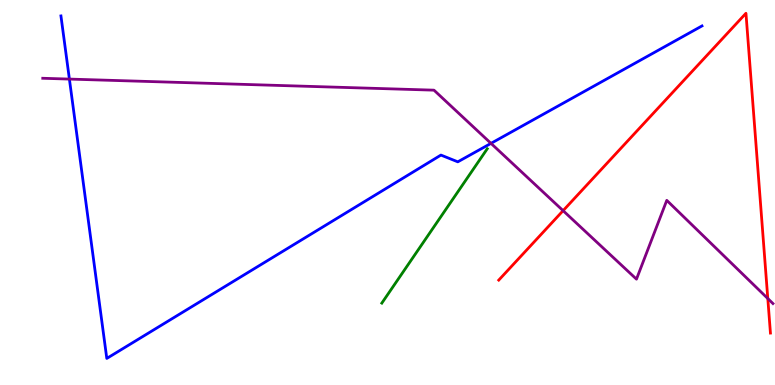[{'lines': ['blue', 'red'], 'intersections': []}, {'lines': ['green', 'red'], 'intersections': []}, {'lines': ['purple', 'red'], 'intersections': [{'x': 7.27, 'y': 4.53}, {'x': 9.91, 'y': 2.25}]}, {'lines': ['blue', 'green'], 'intersections': []}, {'lines': ['blue', 'purple'], 'intersections': [{'x': 0.895, 'y': 7.95}, {'x': 6.34, 'y': 6.28}]}, {'lines': ['green', 'purple'], 'intersections': []}]